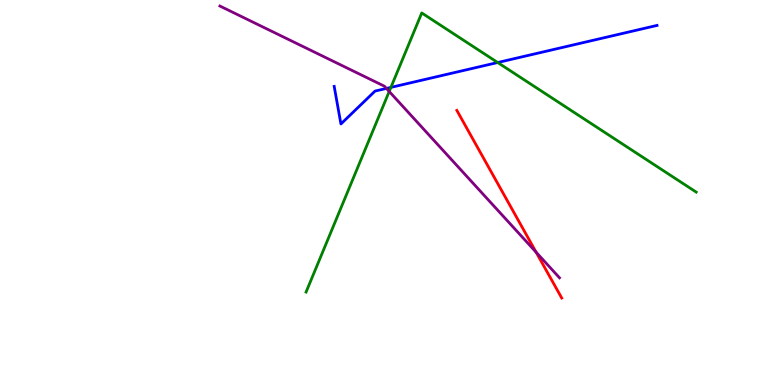[{'lines': ['blue', 'red'], 'intersections': []}, {'lines': ['green', 'red'], 'intersections': []}, {'lines': ['purple', 'red'], 'intersections': [{'x': 6.92, 'y': 3.45}]}, {'lines': ['blue', 'green'], 'intersections': [{'x': 5.04, 'y': 7.73}, {'x': 6.42, 'y': 8.38}]}, {'lines': ['blue', 'purple'], 'intersections': [{'x': 4.99, 'y': 7.7}]}, {'lines': ['green', 'purple'], 'intersections': [{'x': 5.02, 'y': 7.62}]}]